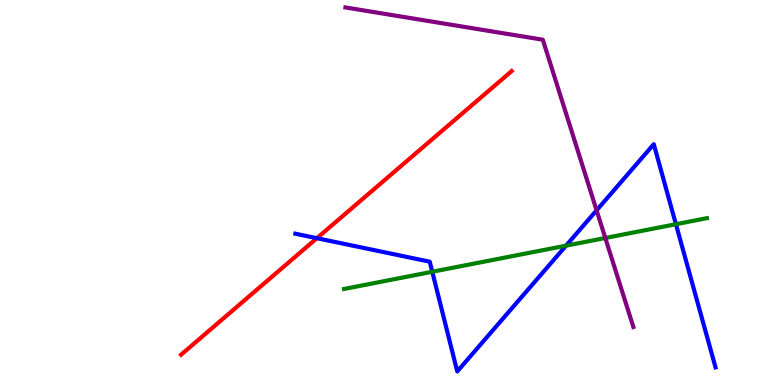[{'lines': ['blue', 'red'], 'intersections': [{'x': 4.09, 'y': 3.81}]}, {'lines': ['green', 'red'], 'intersections': []}, {'lines': ['purple', 'red'], 'intersections': []}, {'lines': ['blue', 'green'], 'intersections': [{'x': 5.58, 'y': 2.94}, {'x': 7.3, 'y': 3.62}, {'x': 8.72, 'y': 4.18}]}, {'lines': ['blue', 'purple'], 'intersections': [{'x': 7.7, 'y': 4.54}]}, {'lines': ['green', 'purple'], 'intersections': [{'x': 7.81, 'y': 3.82}]}]